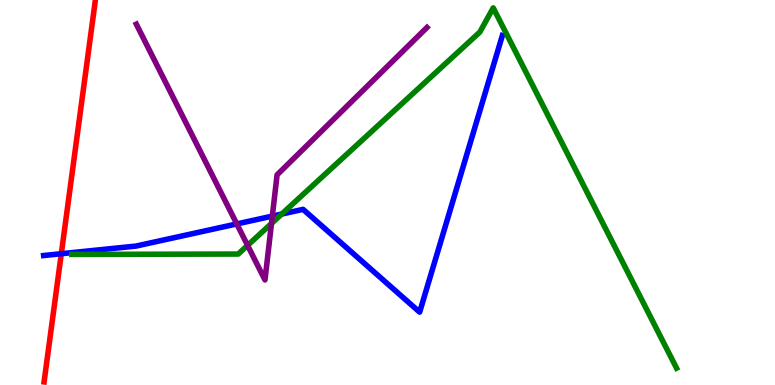[{'lines': ['blue', 'red'], 'intersections': [{'x': 0.791, 'y': 3.41}]}, {'lines': ['green', 'red'], 'intersections': []}, {'lines': ['purple', 'red'], 'intersections': []}, {'lines': ['blue', 'green'], 'intersections': [{'x': 3.64, 'y': 4.44}]}, {'lines': ['blue', 'purple'], 'intersections': [{'x': 3.06, 'y': 4.18}, {'x': 3.51, 'y': 4.39}]}, {'lines': ['green', 'purple'], 'intersections': [{'x': 3.19, 'y': 3.63}, {'x': 3.5, 'y': 4.2}]}]